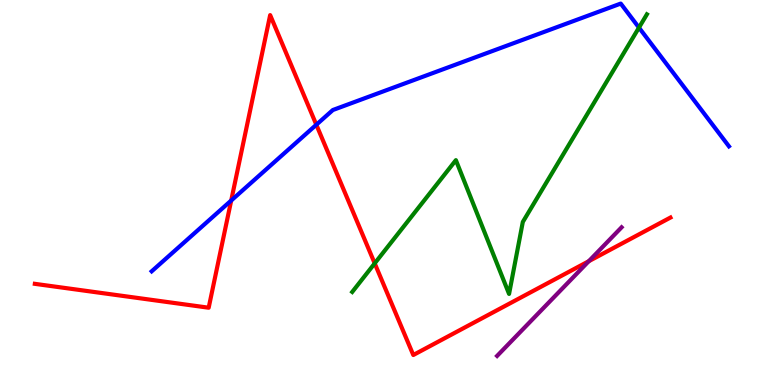[{'lines': ['blue', 'red'], 'intersections': [{'x': 2.98, 'y': 4.79}, {'x': 4.08, 'y': 6.76}]}, {'lines': ['green', 'red'], 'intersections': [{'x': 4.83, 'y': 3.16}]}, {'lines': ['purple', 'red'], 'intersections': [{'x': 7.6, 'y': 3.22}]}, {'lines': ['blue', 'green'], 'intersections': [{'x': 8.24, 'y': 9.28}]}, {'lines': ['blue', 'purple'], 'intersections': []}, {'lines': ['green', 'purple'], 'intersections': []}]